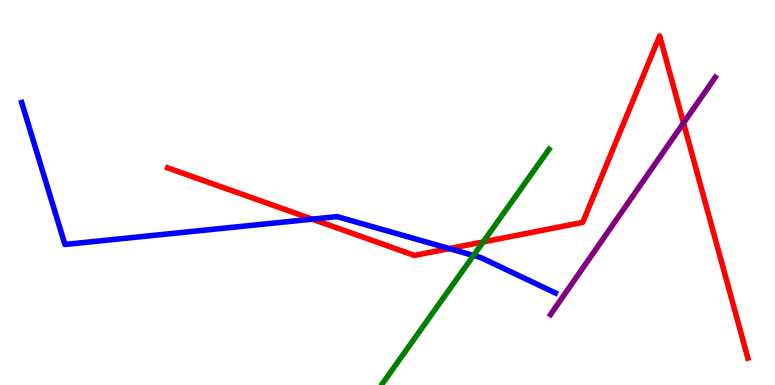[{'lines': ['blue', 'red'], 'intersections': [{'x': 4.03, 'y': 4.31}, {'x': 5.8, 'y': 3.54}]}, {'lines': ['green', 'red'], 'intersections': [{'x': 6.23, 'y': 3.72}]}, {'lines': ['purple', 'red'], 'intersections': [{'x': 8.82, 'y': 6.8}]}, {'lines': ['blue', 'green'], 'intersections': [{'x': 6.11, 'y': 3.36}]}, {'lines': ['blue', 'purple'], 'intersections': []}, {'lines': ['green', 'purple'], 'intersections': []}]